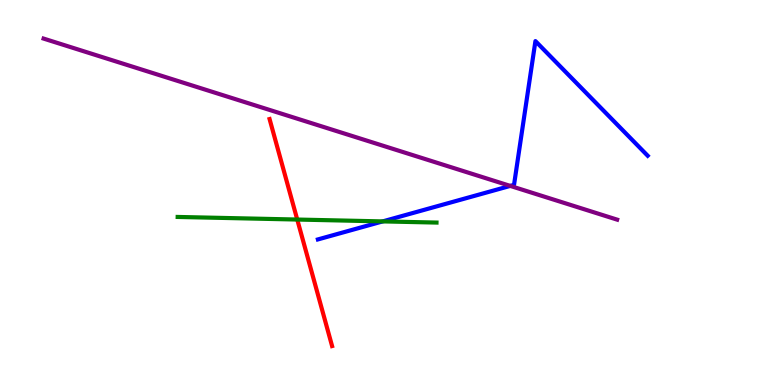[{'lines': ['blue', 'red'], 'intersections': []}, {'lines': ['green', 'red'], 'intersections': [{'x': 3.84, 'y': 4.3}]}, {'lines': ['purple', 'red'], 'intersections': []}, {'lines': ['blue', 'green'], 'intersections': [{'x': 4.94, 'y': 4.25}]}, {'lines': ['blue', 'purple'], 'intersections': [{'x': 6.58, 'y': 5.17}]}, {'lines': ['green', 'purple'], 'intersections': []}]